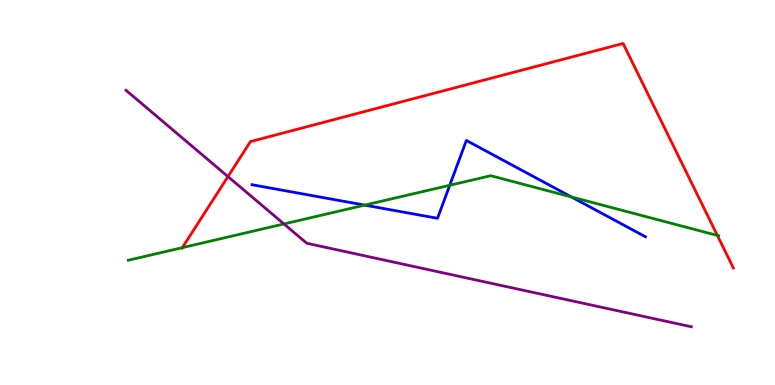[{'lines': ['blue', 'red'], 'intersections': []}, {'lines': ['green', 'red'], 'intersections': [{'x': 2.35, 'y': 3.57}, {'x': 9.26, 'y': 3.88}]}, {'lines': ['purple', 'red'], 'intersections': [{'x': 2.94, 'y': 5.41}]}, {'lines': ['blue', 'green'], 'intersections': [{'x': 4.71, 'y': 4.67}, {'x': 5.8, 'y': 5.19}, {'x': 7.37, 'y': 4.88}]}, {'lines': ['blue', 'purple'], 'intersections': []}, {'lines': ['green', 'purple'], 'intersections': [{'x': 3.66, 'y': 4.18}]}]